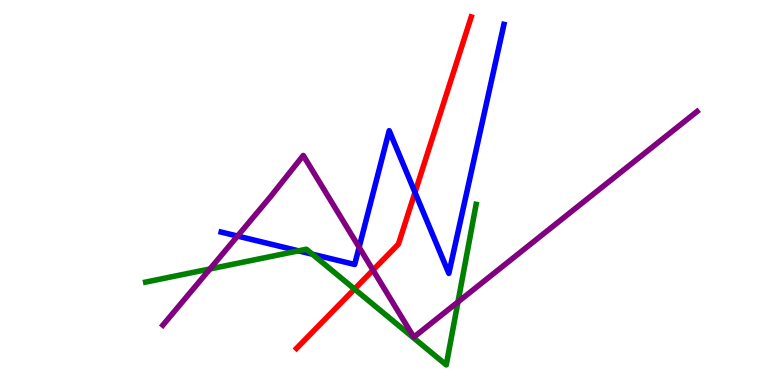[{'lines': ['blue', 'red'], 'intersections': [{'x': 5.35, 'y': 5.0}]}, {'lines': ['green', 'red'], 'intersections': [{'x': 4.57, 'y': 2.49}]}, {'lines': ['purple', 'red'], 'intersections': [{'x': 4.81, 'y': 2.98}]}, {'lines': ['blue', 'green'], 'intersections': [{'x': 3.85, 'y': 3.48}, {'x': 4.03, 'y': 3.4}]}, {'lines': ['blue', 'purple'], 'intersections': [{'x': 3.07, 'y': 3.87}, {'x': 4.63, 'y': 3.58}]}, {'lines': ['green', 'purple'], 'intersections': [{'x': 2.71, 'y': 3.01}, {'x': 5.91, 'y': 2.16}]}]